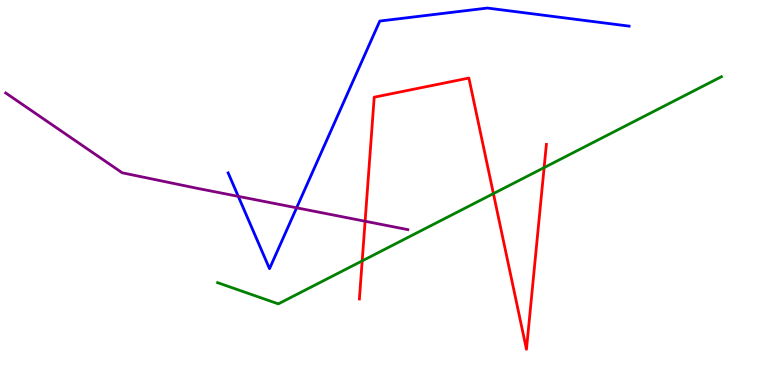[{'lines': ['blue', 'red'], 'intersections': []}, {'lines': ['green', 'red'], 'intersections': [{'x': 4.67, 'y': 3.22}, {'x': 6.37, 'y': 4.97}, {'x': 7.02, 'y': 5.65}]}, {'lines': ['purple', 'red'], 'intersections': [{'x': 4.71, 'y': 4.25}]}, {'lines': ['blue', 'green'], 'intersections': []}, {'lines': ['blue', 'purple'], 'intersections': [{'x': 3.07, 'y': 4.9}, {'x': 3.83, 'y': 4.6}]}, {'lines': ['green', 'purple'], 'intersections': []}]